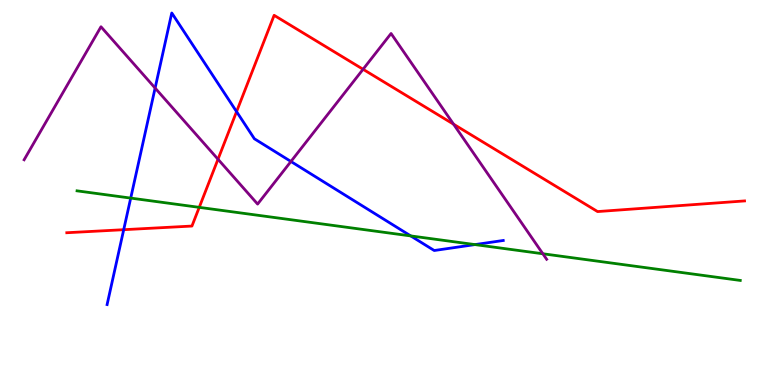[{'lines': ['blue', 'red'], 'intersections': [{'x': 1.6, 'y': 4.03}, {'x': 3.05, 'y': 7.1}]}, {'lines': ['green', 'red'], 'intersections': [{'x': 2.57, 'y': 4.61}]}, {'lines': ['purple', 'red'], 'intersections': [{'x': 2.81, 'y': 5.86}, {'x': 4.68, 'y': 8.2}, {'x': 5.85, 'y': 6.77}]}, {'lines': ['blue', 'green'], 'intersections': [{'x': 1.69, 'y': 4.85}, {'x': 5.3, 'y': 3.87}, {'x': 6.13, 'y': 3.65}]}, {'lines': ['blue', 'purple'], 'intersections': [{'x': 2.0, 'y': 7.71}, {'x': 3.75, 'y': 5.81}]}, {'lines': ['green', 'purple'], 'intersections': [{'x': 7.0, 'y': 3.41}]}]